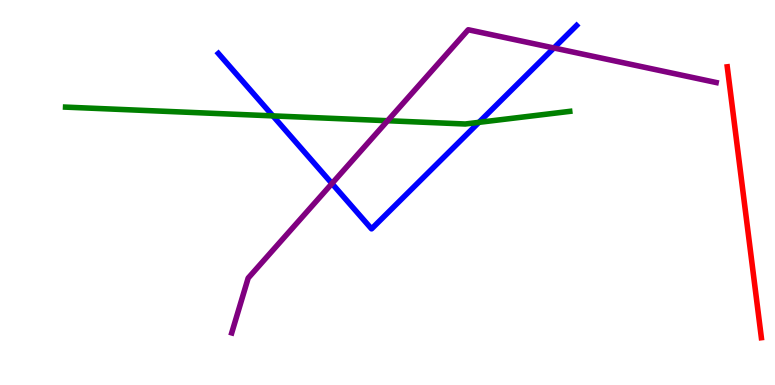[{'lines': ['blue', 'red'], 'intersections': []}, {'lines': ['green', 'red'], 'intersections': []}, {'lines': ['purple', 'red'], 'intersections': []}, {'lines': ['blue', 'green'], 'intersections': [{'x': 3.52, 'y': 6.99}, {'x': 6.18, 'y': 6.82}]}, {'lines': ['blue', 'purple'], 'intersections': [{'x': 4.28, 'y': 5.23}, {'x': 7.15, 'y': 8.75}]}, {'lines': ['green', 'purple'], 'intersections': [{'x': 5.0, 'y': 6.86}]}]